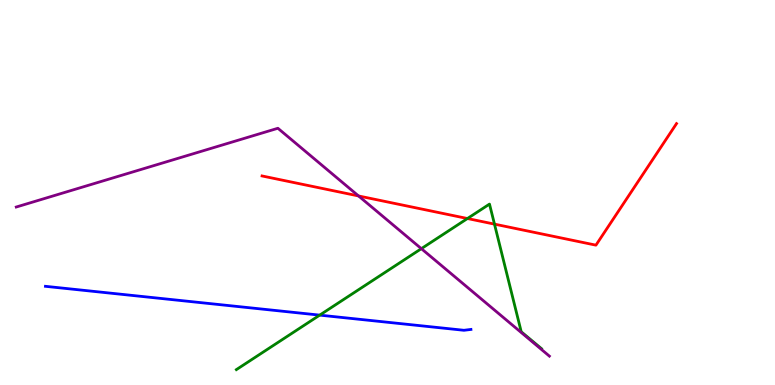[{'lines': ['blue', 'red'], 'intersections': []}, {'lines': ['green', 'red'], 'intersections': [{'x': 6.03, 'y': 4.32}, {'x': 6.38, 'y': 4.18}]}, {'lines': ['purple', 'red'], 'intersections': [{'x': 4.63, 'y': 4.91}]}, {'lines': ['blue', 'green'], 'intersections': [{'x': 4.13, 'y': 1.81}]}, {'lines': ['blue', 'purple'], 'intersections': []}, {'lines': ['green', 'purple'], 'intersections': [{'x': 5.44, 'y': 3.54}]}]